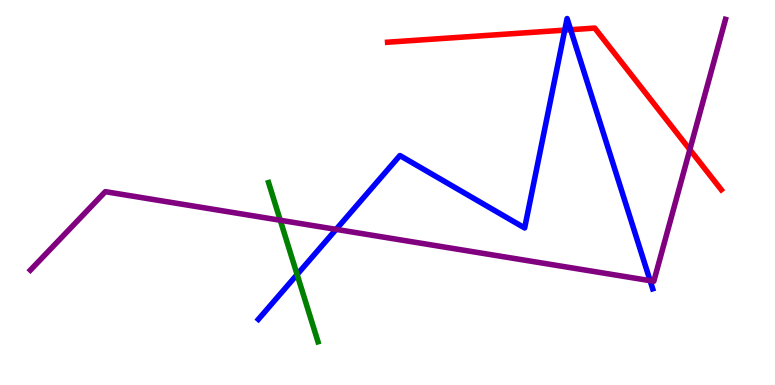[{'lines': ['blue', 'red'], 'intersections': [{'x': 7.29, 'y': 9.22}, {'x': 7.36, 'y': 9.23}]}, {'lines': ['green', 'red'], 'intersections': []}, {'lines': ['purple', 'red'], 'intersections': [{'x': 8.9, 'y': 6.11}]}, {'lines': ['blue', 'green'], 'intersections': [{'x': 3.83, 'y': 2.87}]}, {'lines': ['blue', 'purple'], 'intersections': [{'x': 4.34, 'y': 4.04}, {'x': 8.39, 'y': 2.71}]}, {'lines': ['green', 'purple'], 'intersections': [{'x': 3.62, 'y': 4.28}]}]